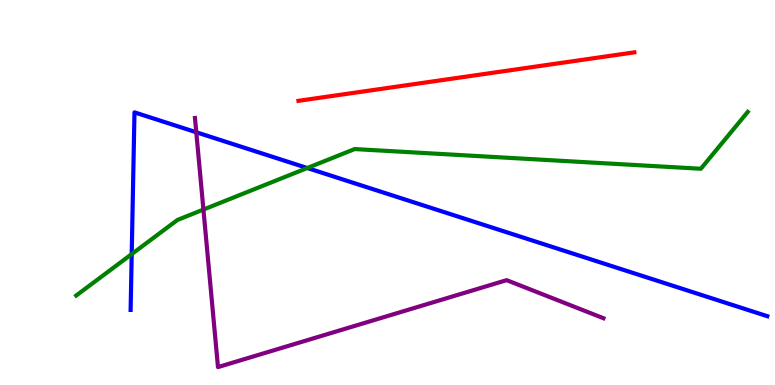[{'lines': ['blue', 'red'], 'intersections': []}, {'lines': ['green', 'red'], 'intersections': []}, {'lines': ['purple', 'red'], 'intersections': []}, {'lines': ['blue', 'green'], 'intersections': [{'x': 1.7, 'y': 3.4}, {'x': 3.96, 'y': 5.64}]}, {'lines': ['blue', 'purple'], 'intersections': [{'x': 2.53, 'y': 6.56}]}, {'lines': ['green', 'purple'], 'intersections': [{'x': 2.62, 'y': 4.56}]}]